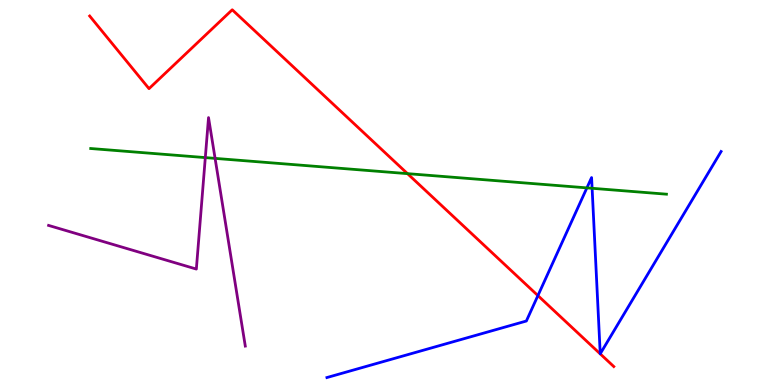[{'lines': ['blue', 'red'], 'intersections': [{'x': 6.94, 'y': 2.32}]}, {'lines': ['green', 'red'], 'intersections': [{'x': 5.26, 'y': 5.49}]}, {'lines': ['purple', 'red'], 'intersections': []}, {'lines': ['blue', 'green'], 'intersections': [{'x': 7.57, 'y': 5.12}, {'x': 7.64, 'y': 5.11}]}, {'lines': ['blue', 'purple'], 'intersections': []}, {'lines': ['green', 'purple'], 'intersections': [{'x': 2.65, 'y': 5.91}, {'x': 2.78, 'y': 5.89}]}]